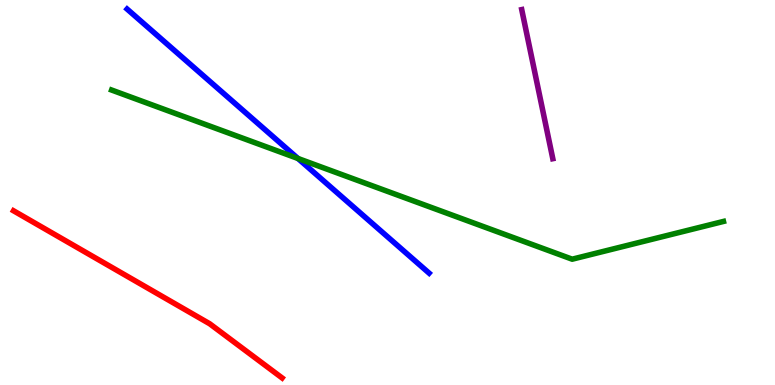[{'lines': ['blue', 'red'], 'intersections': []}, {'lines': ['green', 'red'], 'intersections': []}, {'lines': ['purple', 'red'], 'intersections': []}, {'lines': ['blue', 'green'], 'intersections': [{'x': 3.84, 'y': 5.88}]}, {'lines': ['blue', 'purple'], 'intersections': []}, {'lines': ['green', 'purple'], 'intersections': []}]